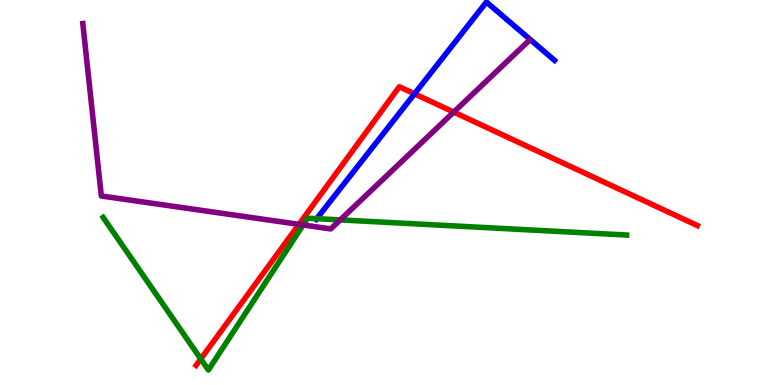[{'lines': ['blue', 'red'], 'intersections': [{'x': 5.35, 'y': 7.56}]}, {'lines': ['green', 'red'], 'intersections': [{'x': 2.59, 'y': 0.677}]}, {'lines': ['purple', 'red'], 'intersections': [{'x': 3.86, 'y': 4.17}, {'x': 5.85, 'y': 7.09}]}, {'lines': ['blue', 'green'], 'intersections': [{'x': 4.09, 'y': 4.32}]}, {'lines': ['blue', 'purple'], 'intersections': []}, {'lines': ['green', 'purple'], 'intersections': [{'x': 3.91, 'y': 4.16}, {'x': 4.39, 'y': 4.29}]}]